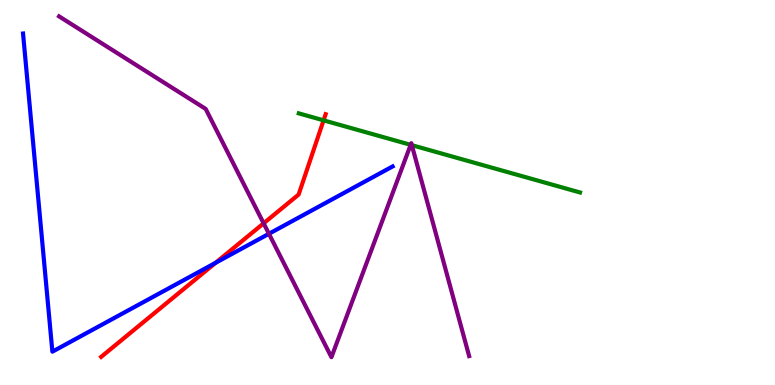[{'lines': ['blue', 'red'], 'intersections': [{'x': 2.78, 'y': 3.17}]}, {'lines': ['green', 'red'], 'intersections': [{'x': 4.18, 'y': 6.87}]}, {'lines': ['purple', 'red'], 'intersections': [{'x': 3.4, 'y': 4.2}]}, {'lines': ['blue', 'green'], 'intersections': []}, {'lines': ['blue', 'purple'], 'intersections': [{'x': 3.47, 'y': 3.93}]}, {'lines': ['green', 'purple'], 'intersections': [{'x': 5.3, 'y': 6.24}, {'x': 5.31, 'y': 6.23}]}]